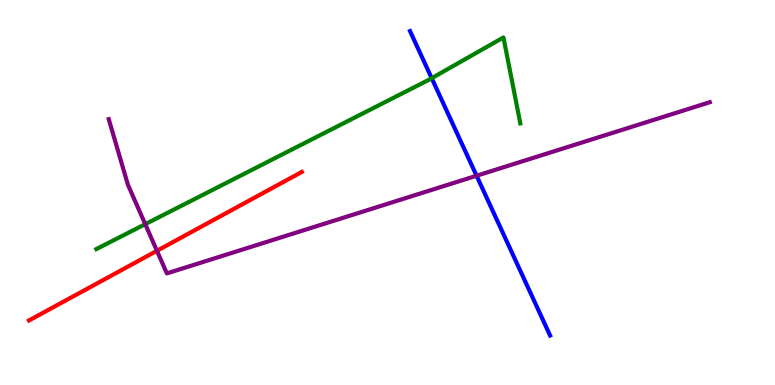[{'lines': ['blue', 'red'], 'intersections': []}, {'lines': ['green', 'red'], 'intersections': []}, {'lines': ['purple', 'red'], 'intersections': [{'x': 2.03, 'y': 3.49}]}, {'lines': ['blue', 'green'], 'intersections': [{'x': 5.57, 'y': 7.97}]}, {'lines': ['blue', 'purple'], 'intersections': [{'x': 6.15, 'y': 5.44}]}, {'lines': ['green', 'purple'], 'intersections': [{'x': 1.87, 'y': 4.18}]}]